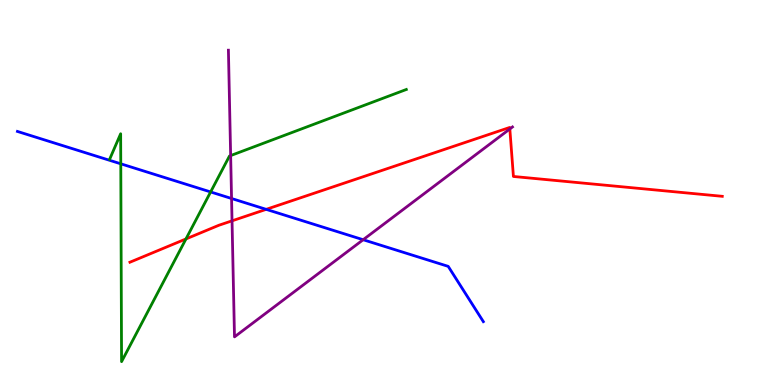[{'lines': ['blue', 'red'], 'intersections': [{'x': 3.43, 'y': 4.56}]}, {'lines': ['green', 'red'], 'intersections': [{'x': 2.4, 'y': 3.79}]}, {'lines': ['purple', 'red'], 'intersections': [{'x': 2.99, 'y': 4.26}, {'x': 6.58, 'y': 6.65}]}, {'lines': ['blue', 'green'], 'intersections': [{'x': 1.56, 'y': 5.75}, {'x': 2.72, 'y': 5.01}]}, {'lines': ['blue', 'purple'], 'intersections': [{'x': 2.99, 'y': 4.84}, {'x': 4.69, 'y': 3.77}]}, {'lines': ['green', 'purple'], 'intersections': [{'x': 2.98, 'y': 5.96}]}]